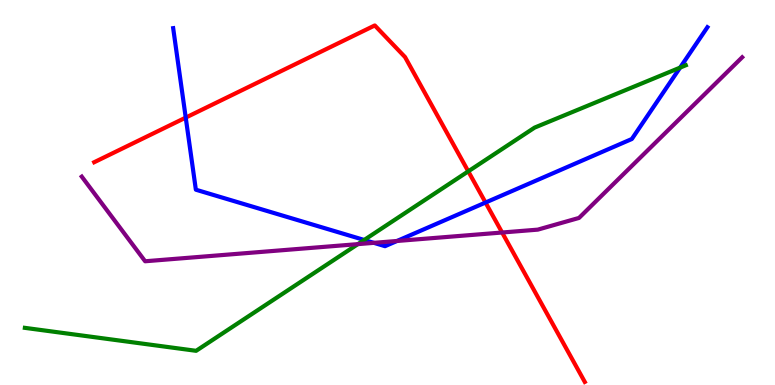[{'lines': ['blue', 'red'], 'intersections': [{'x': 2.4, 'y': 6.95}, {'x': 6.26, 'y': 4.74}]}, {'lines': ['green', 'red'], 'intersections': [{'x': 6.04, 'y': 5.55}]}, {'lines': ['purple', 'red'], 'intersections': [{'x': 6.48, 'y': 3.96}]}, {'lines': ['blue', 'green'], 'intersections': [{'x': 4.7, 'y': 3.77}, {'x': 8.78, 'y': 8.24}]}, {'lines': ['blue', 'purple'], 'intersections': [{'x': 4.82, 'y': 3.69}, {'x': 5.12, 'y': 3.74}]}, {'lines': ['green', 'purple'], 'intersections': [{'x': 4.62, 'y': 3.66}]}]